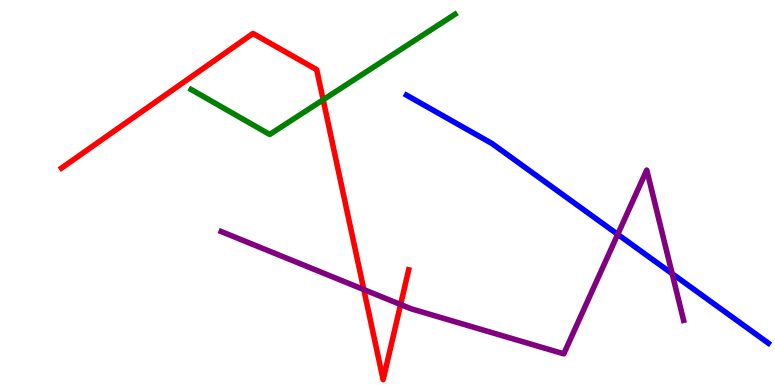[{'lines': ['blue', 'red'], 'intersections': []}, {'lines': ['green', 'red'], 'intersections': [{'x': 4.17, 'y': 7.41}]}, {'lines': ['purple', 'red'], 'intersections': [{'x': 4.69, 'y': 2.48}, {'x': 5.17, 'y': 2.09}]}, {'lines': ['blue', 'green'], 'intersections': []}, {'lines': ['blue', 'purple'], 'intersections': [{'x': 7.97, 'y': 3.91}, {'x': 8.67, 'y': 2.89}]}, {'lines': ['green', 'purple'], 'intersections': []}]